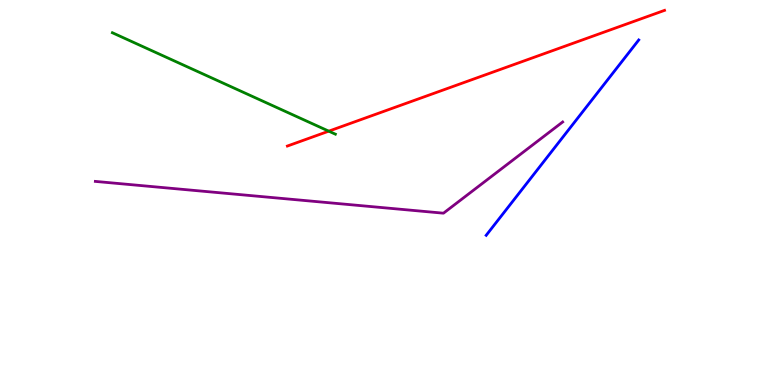[{'lines': ['blue', 'red'], 'intersections': []}, {'lines': ['green', 'red'], 'intersections': [{'x': 4.24, 'y': 6.59}]}, {'lines': ['purple', 'red'], 'intersections': []}, {'lines': ['blue', 'green'], 'intersections': []}, {'lines': ['blue', 'purple'], 'intersections': []}, {'lines': ['green', 'purple'], 'intersections': []}]